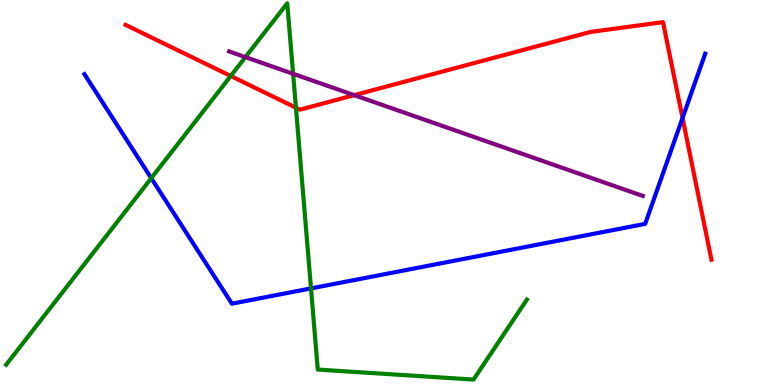[{'lines': ['blue', 'red'], 'intersections': [{'x': 8.81, 'y': 6.94}]}, {'lines': ['green', 'red'], 'intersections': [{'x': 2.98, 'y': 8.03}, {'x': 3.82, 'y': 7.2}]}, {'lines': ['purple', 'red'], 'intersections': [{'x': 4.57, 'y': 7.53}]}, {'lines': ['blue', 'green'], 'intersections': [{'x': 1.95, 'y': 5.37}, {'x': 4.01, 'y': 2.51}]}, {'lines': ['blue', 'purple'], 'intersections': []}, {'lines': ['green', 'purple'], 'intersections': [{'x': 3.17, 'y': 8.52}, {'x': 3.78, 'y': 8.08}]}]